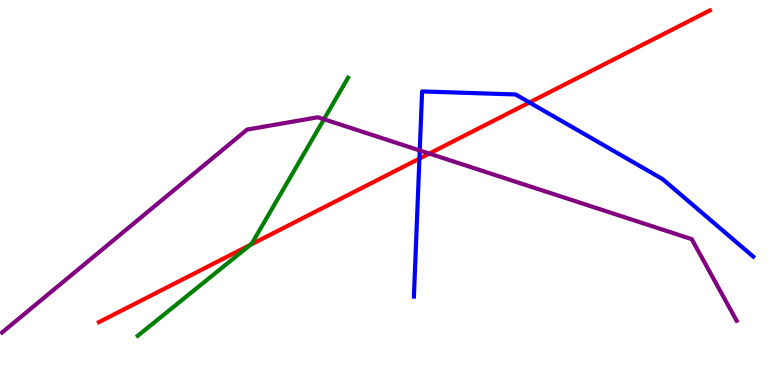[{'lines': ['blue', 'red'], 'intersections': [{'x': 5.41, 'y': 5.88}, {'x': 6.83, 'y': 7.34}]}, {'lines': ['green', 'red'], 'intersections': [{'x': 3.23, 'y': 3.64}]}, {'lines': ['purple', 'red'], 'intersections': [{'x': 5.54, 'y': 6.01}]}, {'lines': ['blue', 'green'], 'intersections': []}, {'lines': ['blue', 'purple'], 'intersections': [{'x': 5.42, 'y': 6.09}]}, {'lines': ['green', 'purple'], 'intersections': [{'x': 4.18, 'y': 6.9}]}]